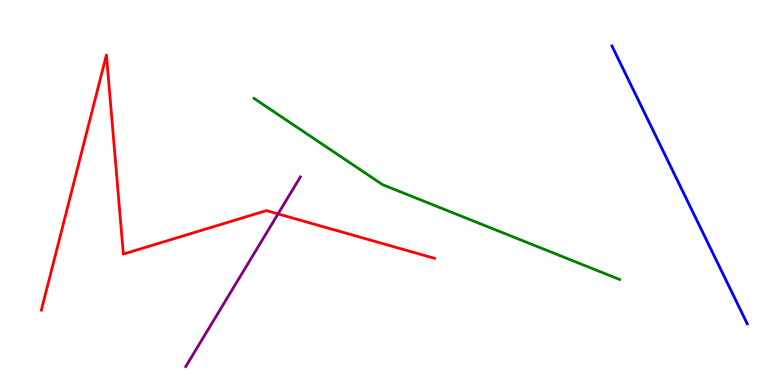[{'lines': ['blue', 'red'], 'intersections': []}, {'lines': ['green', 'red'], 'intersections': []}, {'lines': ['purple', 'red'], 'intersections': [{'x': 3.59, 'y': 4.44}]}, {'lines': ['blue', 'green'], 'intersections': []}, {'lines': ['blue', 'purple'], 'intersections': []}, {'lines': ['green', 'purple'], 'intersections': []}]